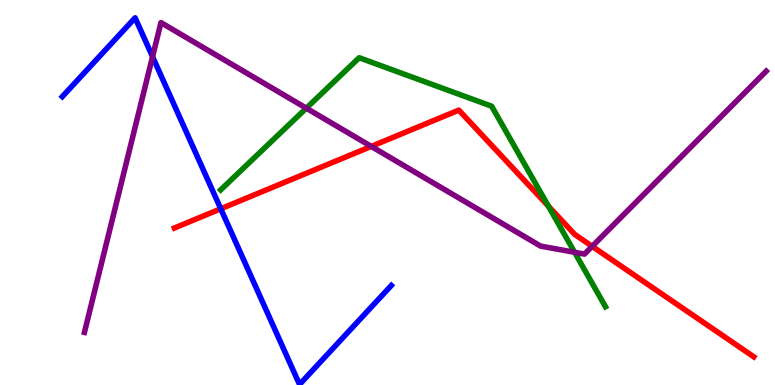[{'lines': ['blue', 'red'], 'intersections': [{'x': 2.85, 'y': 4.58}]}, {'lines': ['green', 'red'], 'intersections': [{'x': 7.08, 'y': 4.64}]}, {'lines': ['purple', 'red'], 'intersections': [{'x': 4.79, 'y': 6.2}, {'x': 7.64, 'y': 3.6}]}, {'lines': ['blue', 'green'], 'intersections': []}, {'lines': ['blue', 'purple'], 'intersections': [{'x': 1.97, 'y': 8.53}]}, {'lines': ['green', 'purple'], 'intersections': [{'x': 3.95, 'y': 7.19}, {'x': 7.41, 'y': 3.45}]}]